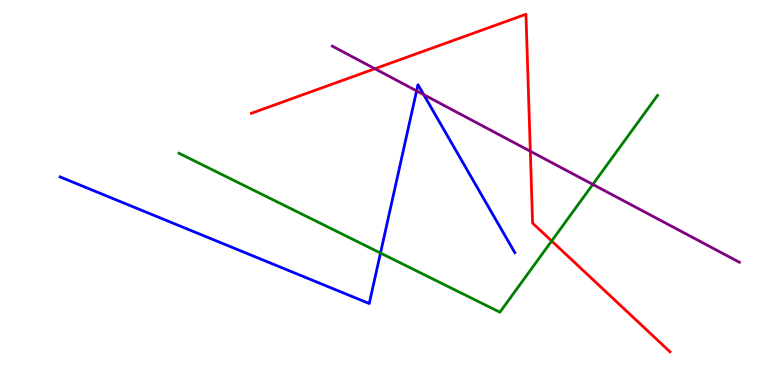[{'lines': ['blue', 'red'], 'intersections': []}, {'lines': ['green', 'red'], 'intersections': [{'x': 7.12, 'y': 3.74}]}, {'lines': ['purple', 'red'], 'intersections': [{'x': 4.84, 'y': 8.21}, {'x': 6.84, 'y': 6.07}]}, {'lines': ['blue', 'green'], 'intersections': [{'x': 4.91, 'y': 3.43}]}, {'lines': ['blue', 'purple'], 'intersections': [{'x': 5.38, 'y': 7.64}, {'x': 5.47, 'y': 7.54}]}, {'lines': ['green', 'purple'], 'intersections': [{'x': 7.65, 'y': 5.21}]}]